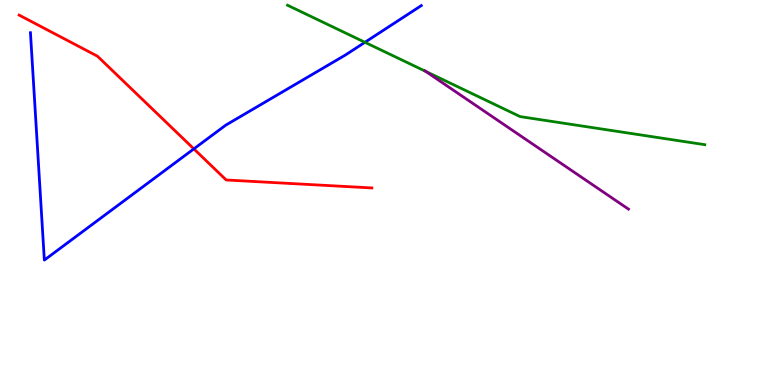[{'lines': ['blue', 'red'], 'intersections': [{'x': 2.5, 'y': 6.13}]}, {'lines': ['green', 'red'], 'intersections': []}, {'lines': ['purple', 'red'], 'intersections': []}, {'lines': ['blue', 'green'], 'intersections': [{'x': 4.71, 'y': 8.9}]}, {'lines': ['blue', 'purple'], 'intersections': []}, {'lines': ['green', 'purple'], 'intersections': [{'x': 5.49, 'y': 8.15}]}]